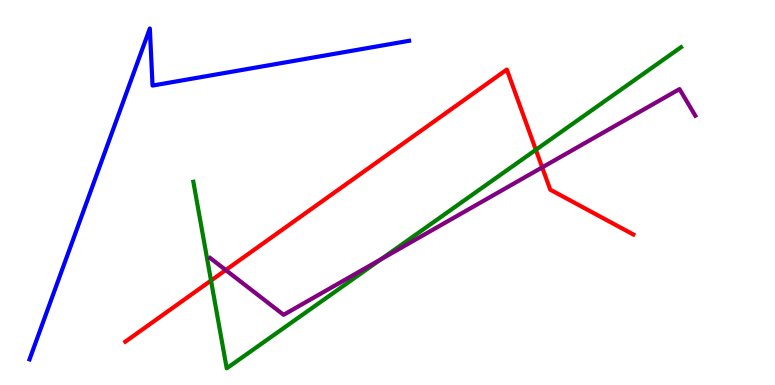[{'lines': ['blue', 'red'], 'intersections': []}, {'lines': ['green', 'red'], 'intersections': [{'x': 2.72, 'y': 2.71}, {'x': 6.91, 'y': 6.11}]}, {'lines': ['purple', 'red'], 'intersections': [{'x': 2.91, 'y': 2.99}, {'x': 7.0, 'y': 5.65}]}, {'lines': ['blue', 'green'], 'intersections': []}, {'lines': ['blue', 'purple'], 'intersections': []}, {'lines': ['green', 'purple'], 'intersections': [{'x': 4.92, 'y': 3.27}]}]